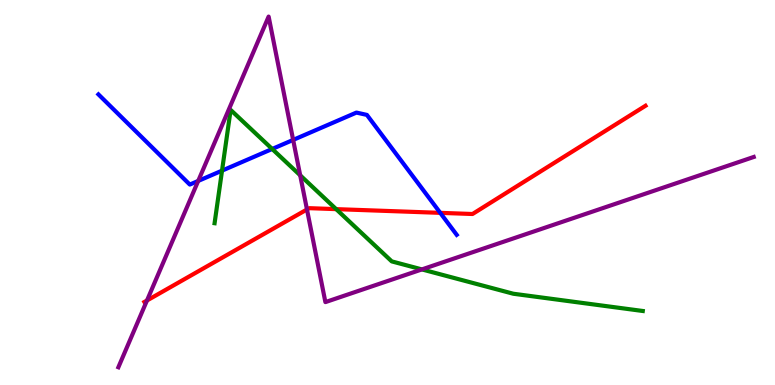[{'lines': ['blue', 'red'], 'intersections': [{'x': 5.68, 'y': 4.47}]}, {'lines': ['green', 'red'], 'intersections': [{'x': 4.34, 'y': 4.57}]}, {'lines': ['purple', 'red'], 'intersections': [{'x': 1.9, 'y': 2.2}, {'x': 3.96, 'y': 4.56}]}, {'lines': ['blue', 'green'], 'intersections': [{'x': 2.86, 'y': 5.57}, {'x': 3.51, 'y': 6.13}]}, {'lines': ['blue', 'purple'], 'intersections': [{'x': 2.56, 'y': 5.3}, {'x': 3.78, 'y': 6.37}]}, {'lines': ['green', 'purple'], 'intersections': [{'x': 3.87, 'y': 5.45}, {'x': 5.44, 'y': 3.0}]}]